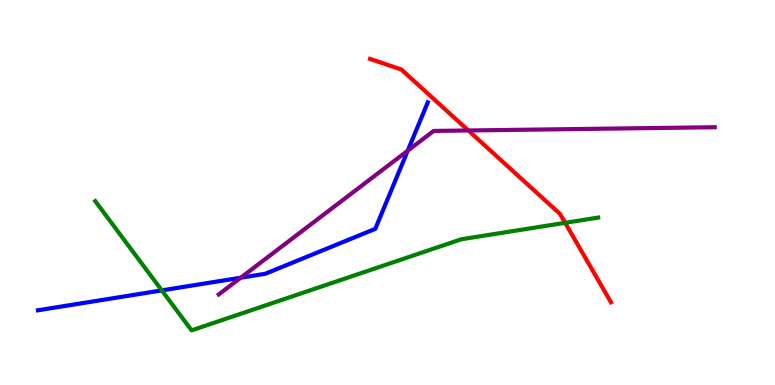[{'lines': ['blue', 'red'], 'intersections': []}, {'lines': ['green', 'red'], 'intersections': [{'x': 7.29, 'y': 4.21}]}, {'lines': ['purple', 'red'], 'intersections': [{'x': 6.04, 'y': 6.61}]}, {'lines': ['blue', 'green'], 'intersections': [{'x': 2.09, 'y': 2.46}]}, {'lines': ['blue', 'purple'], 'intersections': [{'x': 3.11, 'y': 2.79}, {'x': 5.26, 'y': 6.09}]}, {'lines': ['green', 'purple'], 'intersections': []}]